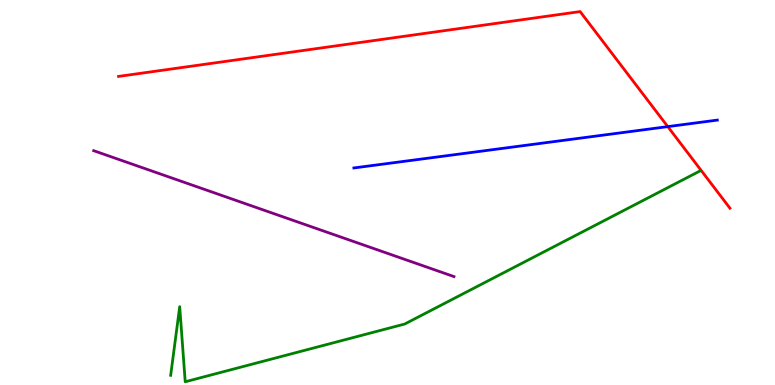[{'lines': ['blue', 'red'], 'intersections': [{'x': 8.62, 'y': 6.71}]}, {'lines': ['green', 'red'], 'intersections': []}, {'lines': ['purple', 'red'], 'intersections': []}, {'lines': ['blue', 'green'], 'intersections': []}, {'lines': ['blue', 'purple'], 'intersections': []}, {'lines': ['green', 'purple'], 'intersections': []}]